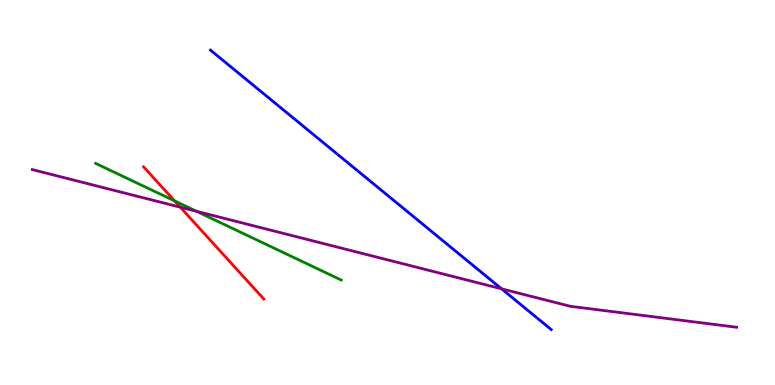[{'lines': ['blue', 'red'], 'intersections': []}, {'lines': ['green', 'red'], 'intersections': [{'x': 2.25, 'y': 4.78}]}, {'lines': ['purple', 'red'], 'intersections': [{'x': 2.33, 'y': 4.62}]}, {'lines': ['blue', 'green'], 'intersections': []}, {'lines': ['blue', 'purple'], 'intersections': [{'x': 6.47, 'y': 2.5}]}, {'lines': ['green', 'purple'], 'intersections': [{'x': 2.54, 'y': 4.51}]}]